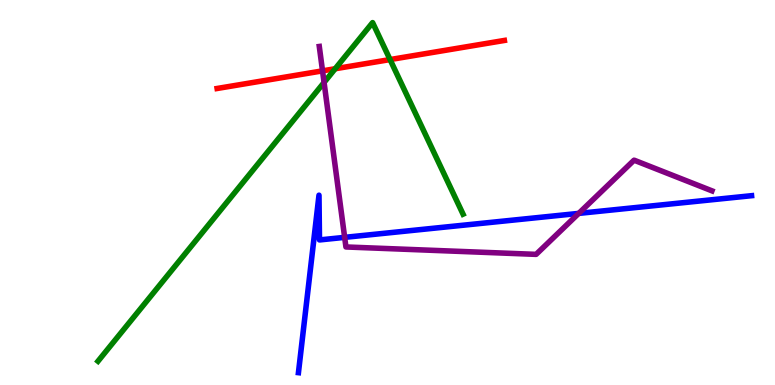[{'lines': ['blue', 'red'], 'intersections': []}, {'lines': ['green', 'red'], 'intersections': [{'x': 4.32, 'y': 8.21}, {'x': 5.03, 'y': 8.45}]}, {'lines': ['purple', 'red'], 'intersections': [{'x': 4.16, 'y': 8.16}]}, {'lines': ['blue', 'green'], 'intersections': []}, {'lines': ['blue', 'purple'], 'intersections': [{'x': 4.45, 'y': 3.83}, {'x': 7.47, 'y': 4.46}]}, {'lines': ['green', 'purple'], 'intersections': [{'x': 4.18, 'y': 7.86}]}]